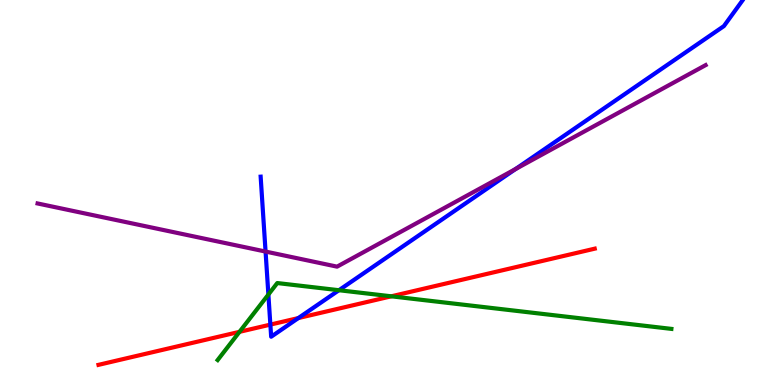[{'lines': ['blue', 'red'], 'intersections': [{'x': 3.49, 'y': 1.57}, {'x': 3.85, 'y': 1.74}]}, {'lines': ['green', 'red'], 'intersections': [{'x': 3.09, 'y': 1.38}, {'x': 5.05, 'y': 2.3}]}, {'lines': ['purple', 'red'], 'intersections': []}, {'lines': ['blue', 'green'], 'intersections': [{'x': 3.46, 'y': 2.35}, {'x': 4.37, 'y': 2.46}]}, {'lines': ['blue', 'purple'], 'intersections': [{'x': 3.43, 'y': 3.47}, {'x': 6.65, 'y': 5.61}]}, {'lines': ['green', 'purple'], 'intersections': []}]